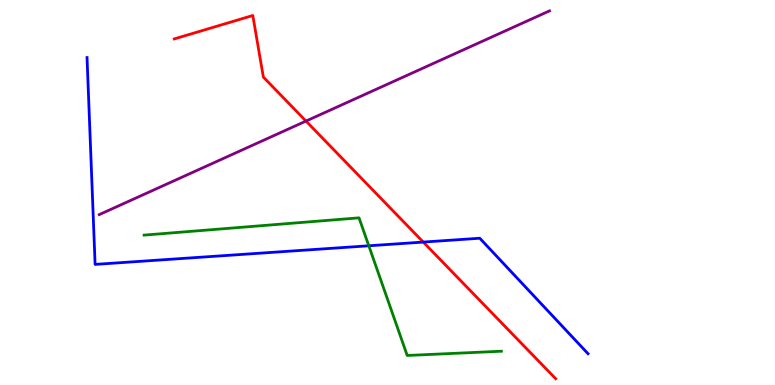[{'lines': ['blue', 'red'], 'intersections': [{'x': 5.46, 'y': 3.71}]}, {'lines': ['green', 'red'], 'intersections': []}, {'lines': ['purple', 'red'], 'intersections': [{'x': 3.95, 'y': 6.86}]}, {'lines': ['blue', 'green'], 'intersections': [{'x': 4.76, 'y': 3.62}]}, {'lines': ['blue', 'purple'], 'intersections': []}, {'lines': ['green', 'purple'], 'intersections': []}]